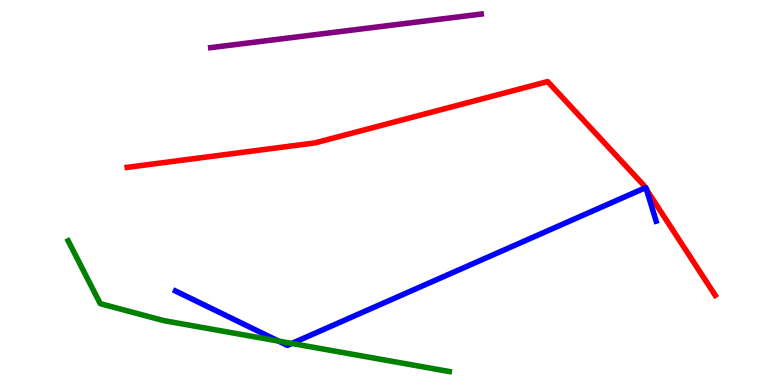[{'lines': ['blue', 'red'], 'intersections': [{'x': 8.33, 'y': 5.12}, {'x': 8.34, 'y': 5.08}]}, {'lines': ['green', 'red'], 'intersections': []}, {'lines': ['purple', 'red'], 'intersections': []}, {'lines': ['blue', 'green'], 'intersections': [{'x': 3.59, 'y': 1.14}, {'x': 3.77, 'y': 1.08}]}, {'lines': ['blue', 'purple'], 'intersections': []}, {'lines': ['green', 'purple'], 'intersections': []}]